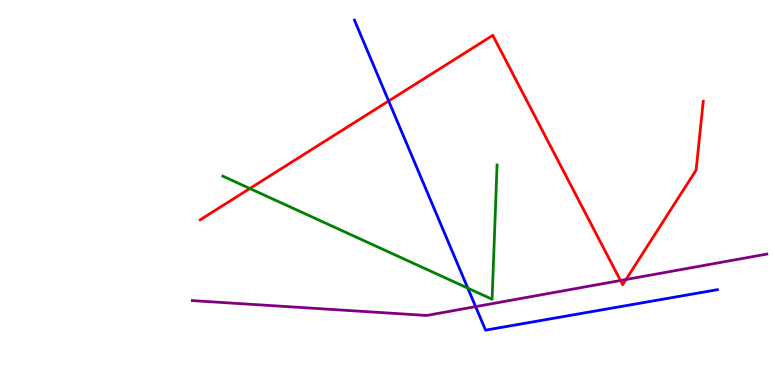[{'lines': ['blue', 'red'], 'intersections': [{'x': 5.01, 'y': 7.38}]}, {'lines': ['green', 'red'], 'intersections': [{'x': 3.22, 'y': 5.1}]}, {'lines': ['purple', 'red'], 'intersections': [{'x': 8.01, 'y': 2.71}, {'x': 8.08, 'y': 2.74}]}, {'lines': ['blue', 'green'], 'intersections': [{'x': 6.04, 'y': 2.52}]}, {'lines': ['blue', 'purple'], 'intersections': [{'x': 6.14, 'y': 2.04}]}, {'lines': ['green', 'purple'], 'intersections': []}]